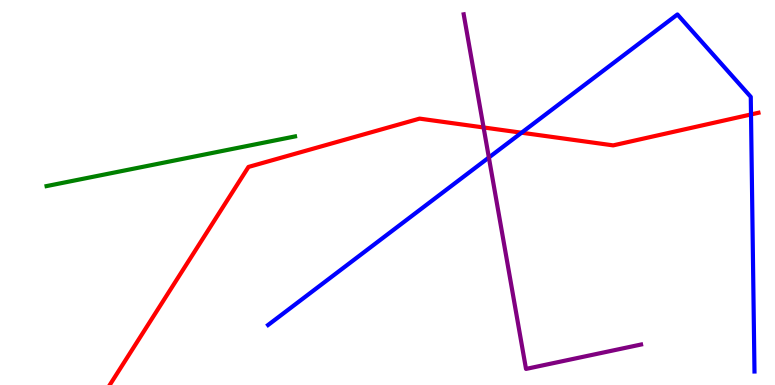[{'lines': ['blue', 'red'], 'intersections': [{'x': 6.73, 'y': 6.55}, {'x': 9.69, 'y': 7.03}]}, {'lines': ['green', 'red'], 'intersections': []}, {'lines': ['purple', 'red'], 'intersections': [{'x': 6.24, 'y': 6.69}]}, {'lines': ['blue', 'green'], 'intersections': []}, {'lines': ['blue', 'purple'], 'intersections': [{'x': 6.31, 'y': 5.91}]}, {'lines': ['green', 'purple'], 'intersections': []}]